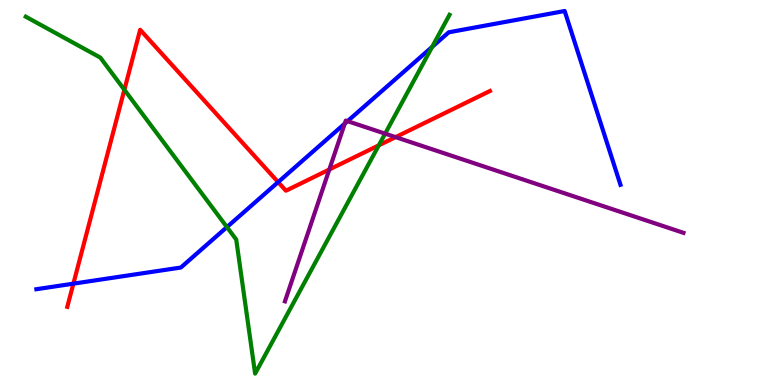[{'lines': ['blue', 'red'], 'intersections': [{'x': 0.947, 'y': 2.63}, {'x': 3.59, 'y': 5.27}]}, {'lines': ['green', 'red'], 'intersections': [{'x': 1.6, 'y': 7.67}, {'x': 4.89, 'y': 6.23}]}, {'lines': ['purple', 'red'], 'intersections': [{'x': 4.25, 'y': 5.6}, {'x': 5.1, 'y': 6.44}]}, {'lines': ['blue', 'green'], 'intersections': [{'x': 2.93, 'y': 4.1}, {'x': 5.58, 'y': 8.78}]}, {'lines': ['blue', 'purple'], 'intersections': [{'x': 4.45, 'y': 6.79}, {'x': 4.48, 'y': 6.85}]}, {'lines': ['green', 'purple'], 'intersections': [{'x': 4.97, 'y': 6.53}]}]